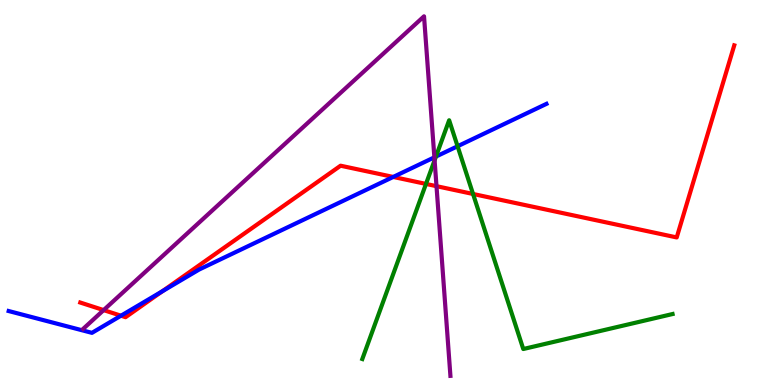[{'lines': ['blue', 'red'], 'intersections': [{'x': 1.56, 'y': 1.8}, {'x': 2.09, 'y': 2.43}, {'x': 5.07, 'y': 5.4}]}, {'lines': ['green', 'red'], 'intersections': [{'x': 5.5, 'y': 5.22}, {'x': 6.1, 'y': 4.96}]}, {'lines': ['purple', 'red'], 'intersections': [{'x': 1.34, 'y': 1.95}, {'x': 5.63, 'y': 5.16}]}, {'lines': ['blue', 'green'], 'intersections': [{'x': 5.62, 'y': 5.93}, {'x': 5.9, 'y': 6.2}]}, {'lines': ['blue', 'purple'], 'intersections': [{'x': 5.6, 'y': 5.91}]}, {'lines': ['green', 'purple'], 'intersections': [{'x': 5.61, 'y': 5.84}]}]